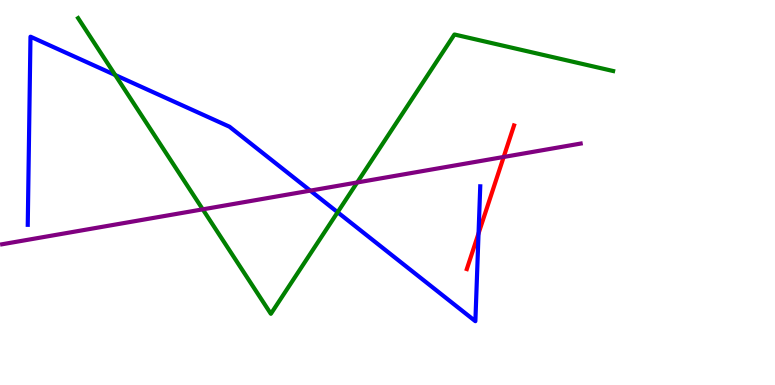[{'lines': ['blue', 'red'], 'intersections': [{'x': 6.17, 'y': 3.94}]}, {'lines': ['green', 'red'], 'intersections': []}, {'lines': ['purple', 'red'], 'intersections': [{'x': 6.5, 'y': 5.92}]}, {'lines': ['blue', 'green'], 'intersections': [{'x': 1.49, 'y': 8.05}, {'x': 4.36, 'y': 4.49}]}, {'lines': ['blue', 'purple'], 'intersections': [{'x': 4.0, 'y': 5.05}]}, {'lines': ['green', 'purple'], 'intersections': [{'x': 2.62, 'y': 4.56}, {'x': 4.61, 'y': 5.26}]}]